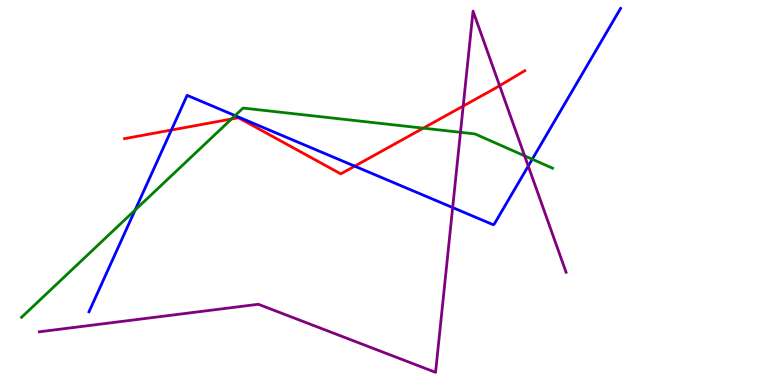[{'lines': ['blue', 'red'], 'intersections': [{'x': 2.21, 'y': 6.62}, {'x': 4.58, 'y': 5.68}]}, {'lines': ['green', 'red'], 'intersections': [{'x': 2.99, 'y': 6.91}, {'x': 5.46, 'y': 6.67}]}, {'lines': ['purple', 'red'], 'intersections': [{'x': 5.98, 'y': 7.25}, {'x': 6.45, 'y': 7.77}]}, {'lines': ['blue', 'green'], 'intersections': [{'x': 1.74, 'y': 4.54}, {'x': 3.03, 'y': 7.0}, {'x': 6.87, 'y': 5.86}]}, {'lines': ['blue', 'purple'], 'intersections': [{'x': 5.84, 'y': 4.61}, {'x': 6.82, 'y': 5.69}]}, {'lines': ['green', 'purple'], 'intersections': [{'x': 5.94, 'y': 6.56}, {'x': 6.77, 'y': 5.95}]}]